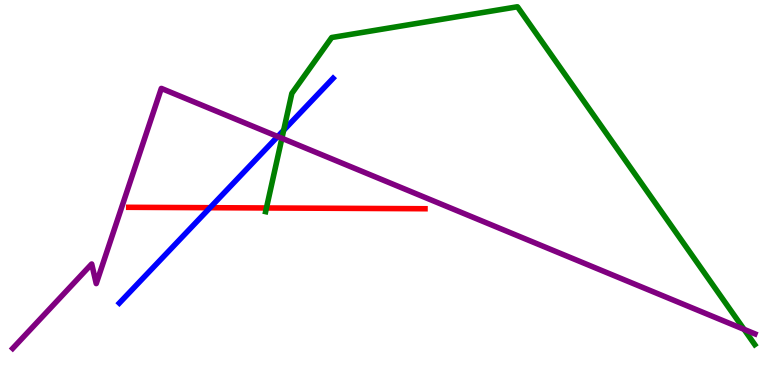[{'lines': ['blue', 'red'], 'intersections': [{'x': 2.71, 'y': 4.61}]}, {'lines': ['green', 'red'], 'intersections': [{'x': 3.44, 'y': 4.6}]}, {'lines': ['purple', 'red'], 'intersections': []}, {'lines': ['blue', 'green'], 'intersections': [{'x': 3.66, 'y': 6.62}]}, {'lines': ['blue', 'purple'], 'intersections': [{'x': 3.58, 'y': 6.45}]}, {'lines': ['green', 'purple'], 'intersections': [{'x': 3.64, 'y': 6.41}, {'x': 9.6, 'y': 1.45}]}]